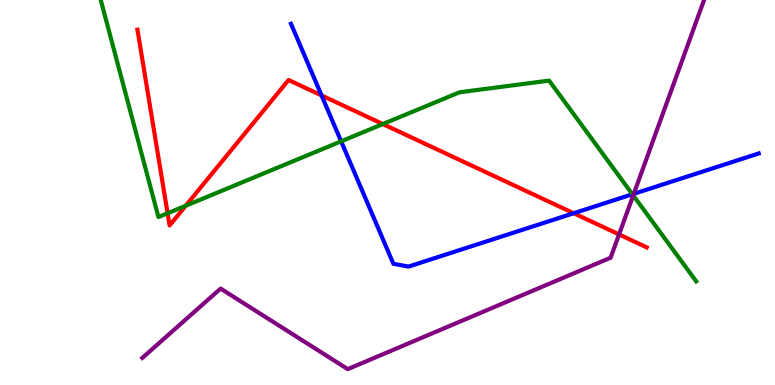[{'lines': ['blue', 'red'], 'intersections': [{'x': 4.15, 'y': 7.52}, {'x': 7.4, 'y': 4.46}]}, {'lines': ['green', 'red'], 'intersections': [{'x': 2.16, 'y': 4.46}, {'x': 2.4, 'y': 4.66}, {'x': 4.94, 'y': 6.78}]}, {'lines': ['purple', 'red'], 'intersections': [{'x': 7.99, 'y': 3.91}]}, {'lines': ['blue', 'green'], 'intersections': [{'x': 4.4, 'y': 6.33}, {'x': 8.16, 'y': 4.95}]}, {'lines': ['blue', 'purple'], 'intersections': [{'x': 8.18, 'y': 4.97}]}, {'lines': ['green', 'purple'], 'intersections': [{'x': 8.17, 'y': 4.92}]}]